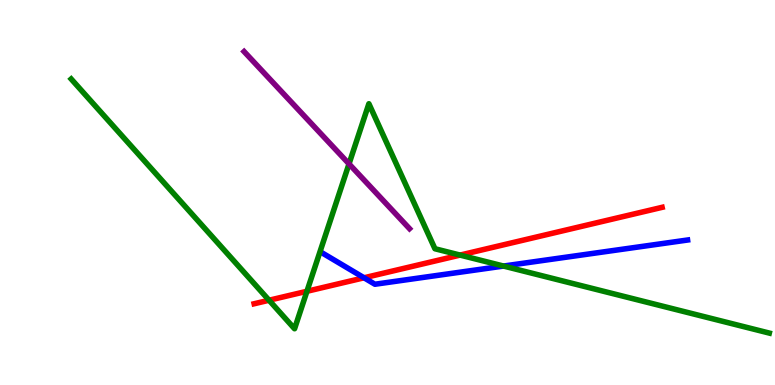[{'lines': ['blue', 'red'], 'intersections': [{'x': 4.7, 'y': 2.78}]}, {'lines': ['green', 'red'], 'intersections': [{'x': 3.47, 'y': 2.2}, {'x': 3.96, 'y': 2.43}, {'x': 5.94, 'y': 3.37}]}, {'lines': ['purple', 'red'], 'intersections': []}, {'lines': ['blue', 'green'], 'intersections': [{'x': 6.5, 'y': 3.09}]}, {'lines': ['blue', 'purple'], 'intersections': []}, {'lines': ['green', 'purple'], 'intersections': [{'x': 4.5, 'y': 5.74}]}]